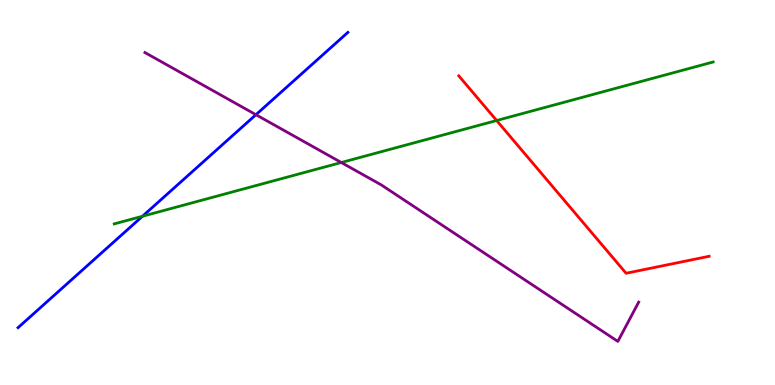[{'lines': ['blue', 'red'], 'intersections': []}, {'lines': ['green', 'red'], 'intersections': [{'x': 6.41, 'y': 6.87}]}, {'lines': ['purple', 'red'], 'intersections': []}, {'lines': ['blue', 'green'], 'intersections': [{'x': 1.84, 'y': 4.38}]}, {'lines': ['blue', 'purple'], 'intersections': [{'x': 3.3, 'y': 7.02}]}, {'lines': ['green', 'purple'], 'intersections': [{'x': 4.4, 'y': 5.78}]}]